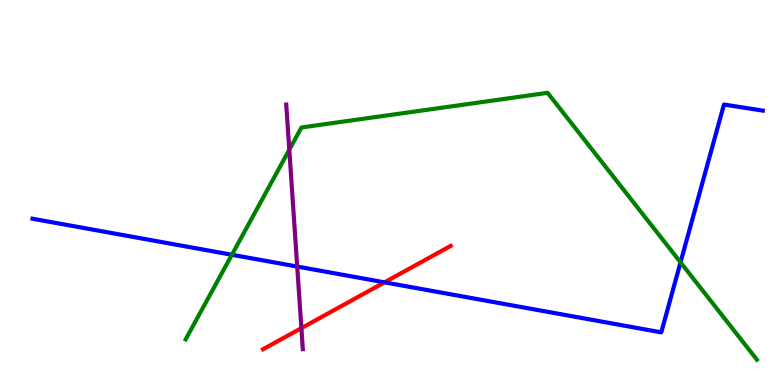[{'lines': ['blue', 'red'], 'intersections': [{'x': 4.96, 'y': 2.67}]}, {'lines': ['green', 'red'], 'intersections': []}, {'lines': ['purple', 'red'], 'intersections': [{'x': 3.89, 'y': 1.48}]}, {'lines': ['blue', 'green'], 'intersections': [{'x': 2.99, 'y': 3.38}, {'x': 8.78, 'y': 3.19}]}, {'lines': ['blue', 'purple'], 'intersections': [{'x': 3.84, 'y': 3.08}]}, {'lines': ['green', 'purple'], 'intersections': [{'x': 3.73, 'y': 6.11}]}]